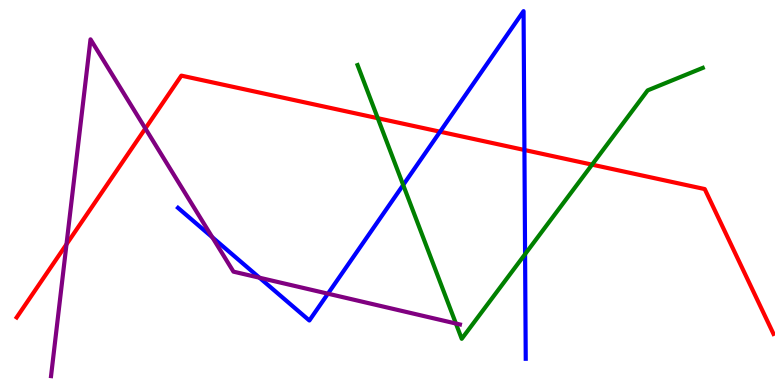[{'lines': ['blue', 'red'], 'intersections': [{'x': 5.68, 'y': 6.58}, {'x': 6.77, 'y': 6.1}]}, {'lines': ['green', 'red'], 'intersections': [{'x': 4.87, 'y': 6.93}, {'x': 7.64, 'y': 5.72}]}, {'lines': ['purple', 'red'], 'intersections': [{'x': 0.858, 'y': 3.66}, {'x': 1.88, 'y': 6.66}]}, {'lines': ['blue', 'green'], 'intersections': [{'x': 5.2, 'y': 5.2}, {'x': 6.78, 'y': 3.4}]}, {'lines': ['blue', 'purple'], 'intersections': [{'x': 2.74, 'y': 3.84}, {'x': 3.35, 'y': 2.79}, {'x': 4.23, 'y': 2.37}]}, {'lines': ['green', 'purple'], 'intersections': [{'x': 5.88, 'y': 1.6}]}]